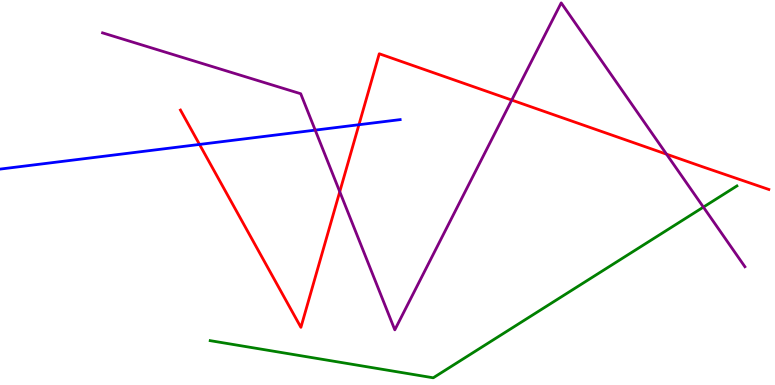[{'lines': ['blue', 'red'], 'intersections': [{'x': 2.57, 'y': 6.25}, {'x': 4.63, 'y': 6.76}]}, {'lines': ['green', 'red'], 'intersections': []}, {'lines': ['purple', 'red'], 'intersections': [{'x': 4.38, 'y': 5.02}, {'x': 6.6, 'y': 7.4}, {'x': 8.6, 'y': 6.0}]}, {'lines': ['blue', 'green'], 'intersections': []}, {'lines': ['blue', 'purple'], 'intersections': [{'x': 4.07, 'y': 6.62}]}, {'lines': ['green', 'purple'], 'intersections': [{'x': 9.08, 'y': 4.62}]}]